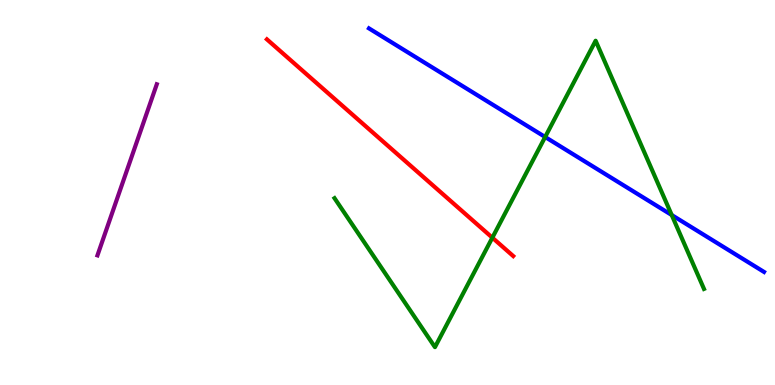[{'lines': ['blue', 'red'], 'intersections': []}, {'lines': ['green', 'red'], 'intersections': [{'x': 6.35, 'y': 3.83}]}, {'lines': ['purple', 'red'], 'intersections': []}, {'lines': ['blue', 'green'], 'intersections': [{'x': 7.03, 'y': 6.44}, {'x': 8.67, 'y': 4.41}]}, {'lines': ['blue', 'purple'], 'intersections': []}, {'lines': ['green', 'purple'], 'intersections': []}]